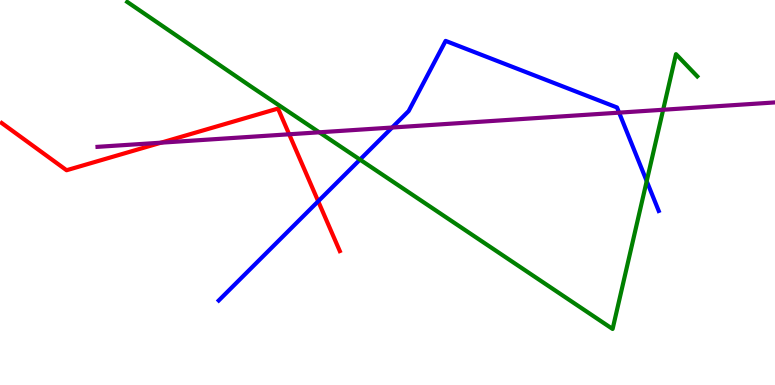[{'lines': ['blue', 'red'], 'intersections': [{'x': 4.11, 'y': 4.77}]}, {'lines': ['green', 'red'], 'intersections': []}, {'lines': ['purple', 'red'], 'intersections': [{'x': 2.08, 'y': 6.29}, {'x': 3.73, 'y': 6.51}]}, {'lines': ['blue', 'green'], 'intersections': [{'x': 4.64, 'y': 5.85}, {'x': 8.34, 'y': 5.3}]}, {'lines': ['blue', 'purple'], 'intersections': [{'x': 5.06, 'y': 6.69}, {'x': 7.99, 'y': 7.07}]}, {'lines': ['green', 'purple'], 'intersections': [{'x': 4.12, 'y': 6.56}, {'x': 8.56, 'y': 7.15}]}]